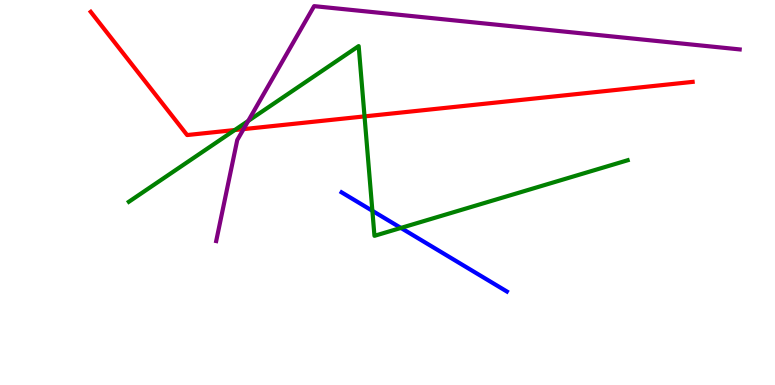[{'lines': ['blue', 'red'], 'intersections': []}, {'lines': ['green', 'red'], 'intersections': [{'x': 3.03, 'y': 6.62}, {'x': 4.7, 'y': 6.98}]}, {'lines': ['purple', 'red'], 'intersections': [{'x': 3.14, 'y': 6.65}]}, {'lines': ['blue', 'green'], 'intersections': [{'x': 4.8, 'y': 4.52}, {'x': 5.17, 'y': 4.08}]}, {'lines': ['blue', 'purple'], 'intersections': []}, {'lines': ['green', 'purple'], 'intersections': [{'x': 3.2, 'y': 6.86}]}]